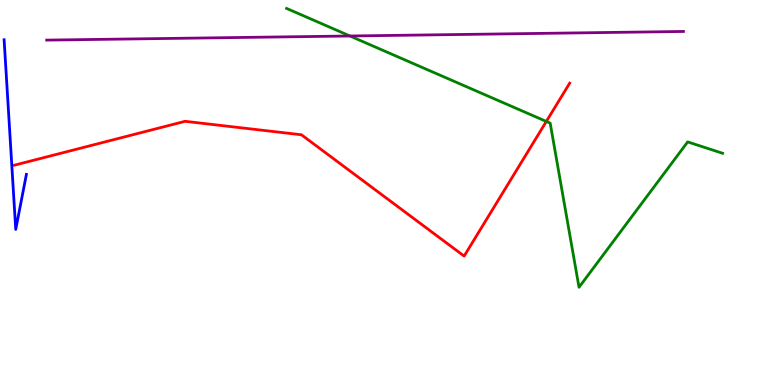[{'lines': ['blue', 'red'], 'intersections': []}, {'lines': ['green', 'red'], 'intersections': [{'x': 7.05, 'y': 6.85}]}, {'lines': ['purple', 'red'], 'intersections': []}, {'lines': ['blue', 'green'], 'intersections': []}, {'lines': ['blue', 'purple'], 'intersections': []}, {'lines': ['green', 'purple'], 'intersections': [{'x': 4.52, 'y': 9.07}]}]